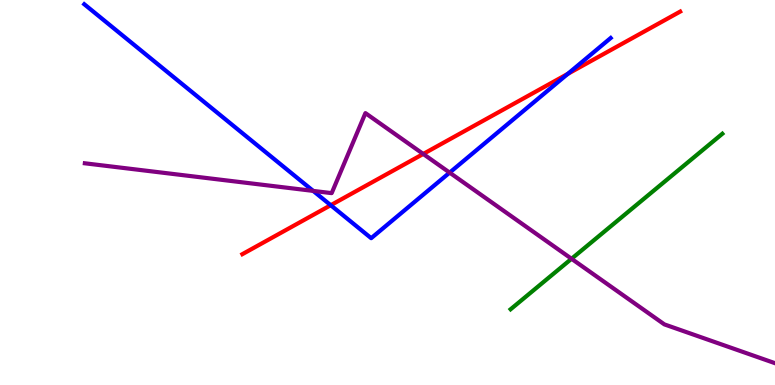[{'lines': ['blue', 'red'], 'intersections': [{'x': 4.27, 'y': 4.67}, {'x': 7.33, 'y': 8.08}]}, {'lines': ['green', 'red'], 'intersections': []}, {'lines': ['purple', 'red'], 'intersections': [{'x': 5.46, 'y': 6.0}]}, {'lines': ['blue', 'green'], 'intersections': []}, {'lines': ['blue', 'purple'], 'intersections': [{'x': 4.04, 'y': 5.04}, {'x': 5.8, 'y': 5.52}]}, {'lines': ['green', 'purple'], 'intersections': [{'x': 7.37, 'y': 3.28}]}]